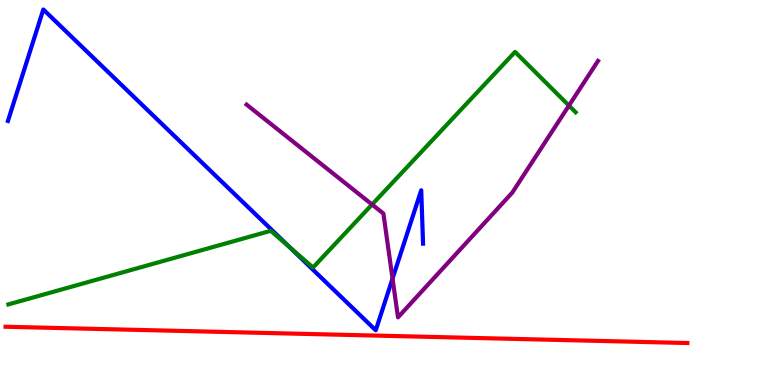[{'lines': ['blue', 'red'], 'intersections': []}, {'lines': ['green', 'red'], 'intersections': []}, {'lines': ['purple', 'red'], 'intersections': []}, {'lines': ['blue', 'green'], 'intersections': [{'x': 3.74, 'y': 3.58}]}, {'lines': ['blue', 'purple'], 'intersections': [{'x': 5.07, 'y': 2.76}]}, {'lines': ['green', 'purple'], 'intersections': [{'x': 4.8, 'y': 4.69}, {'x': 7.34, 'y': 7.26}]}]